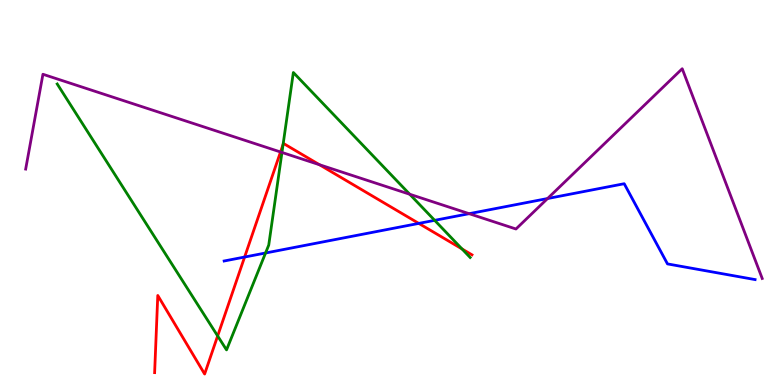[{'lines': ['blue', 'red'], 'intersections': [{'x': 3.16, 'y': 3.32}, {'x': 5.4, 'y': 4.2}]}, {'lines': ['green', 'red'], 'intersections': [{'x': 2.81, 'y': 1.27}, {'x': 3.65, 'y': 6.25}, {'x': 5.96, 'y': 3.53}]}, {'lines': ['purple', 'red'], 'intersections': [{'x': 3.62, 'y': 6.05}, {'x': 4.12, 'y': 5.72}]}, {'lines': ['blue', 'green'], 'intersections': [{'x': 3.43, 'y': 3.43}, {'x': 5.61, 'y': 4.28}]}, {'lines': ['blue', 'purple'], 'intersections': [{'x': 6.05, 'y': 4.45}, {'x': 7.07, 'y': 4.84}]}, {'lines': ['green', 'purple'], 'intersections': [{'x': 3.64, 'y': 6.04}, {'x': 5.29, 'y': 4.95}]}]